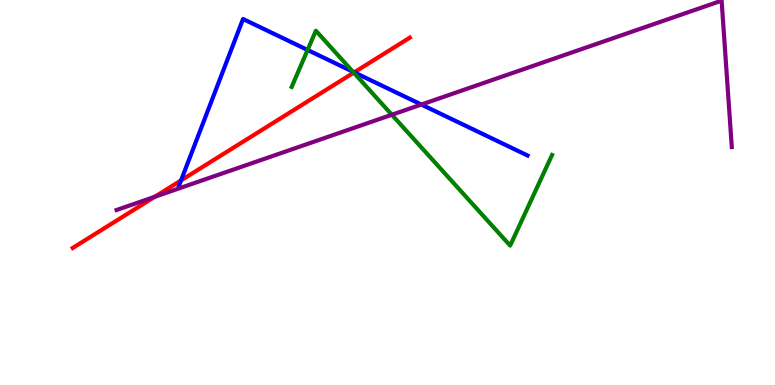[{'lines': ['blue', 'red'], 'intersections': [{'x': 2.34, 'y': 5.31}, {'x': 4.57, 'y': 8.12}]}, {'lines': ['green', 'red'], 'intersections': [{'x': 4.56, 'y': 8.11}]}, {'lines': ['purple', 'red'], 'intersections': [{'x': 2.0, 'y': 4.89}]}, {'lines': ['blue', 'green'], 'intersections': [{'x': 3.97, 'y': 8.7}, {'x': 4.55, 'y': 8.14}]}, {'lines': ['blue', 'purple'], 'intersections': [{'x': 5.44, 'y': 7.28}]}, {'lines': ['green', 'purple'], 'intersections': [{'x': 5.06, 'y': 7.02}]}]